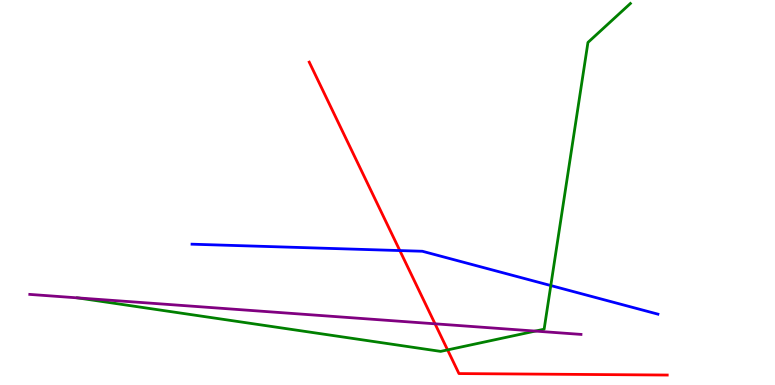[{'lines': ['blue', 'red'], 'intersections': [{'x': 5.16, 'y': 3.49}]}, {'lines': ['green', 'red'], 'intersections': [{'x': 5.78, 'y': 0.912}]}, {'lines': ['purple', 'red'], 'intersections': [{'x': 5.61, 'y': 1.59}]}, {'lines': ['blue', 'green'], 'intersections': [{'x': 7.11, 'y': 2.58}]}, {'lines': ['blue', 'purple'], 'intersections': []}, {'lines': ['green', 'purple'], 'intersections': [{'x': 1.0, 'y': 2.26}, {'x': 6.91, 'y': 1.4}]}]